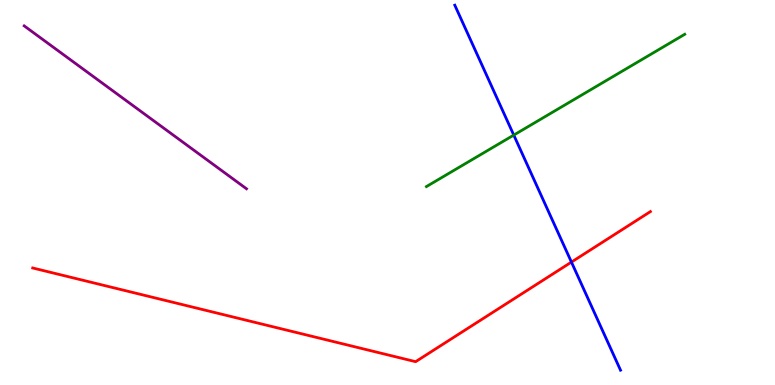[{'lines': ['blue', 'red'], 'intersections': [{'x': 7.37, 'y': 3.19}]}, {'lines': ['green', 'red'], 'intersections': []}, {'lines': ['purple', 'red'], 'intersections': []}, {'lines': ['blue', 'green'], 'intersections': [{'x': 6.63, 'y': 6.49}]}, {'lines': ['blue', 'purple'], 'intersections': []}, {'lines': ['green', 'purple'], 'intersections': []}]